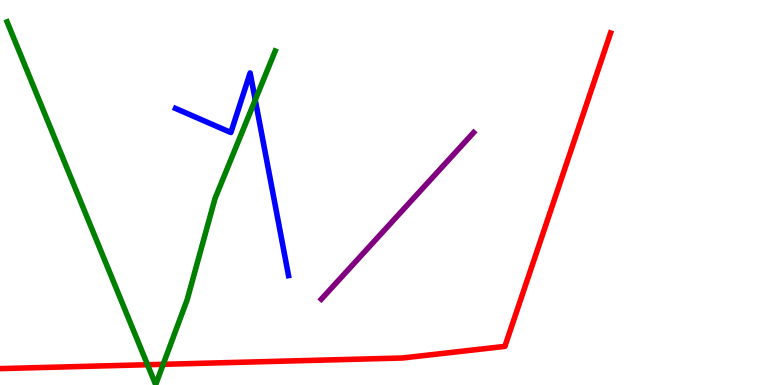[{'lines': ['blue', 'red'], 'intersections': []}, {'lines': ['green', 'red'], 'intersections': [{'x': 1.9, 'y': 0.527}, {'x': 2.11, 'y': 0.537}]}, {'lines': ['purple', 'red'], 'intersections': []}, {'lines': ['blue', 'green'], 'intersections': [{'x': 3.29, 'y': 7.41}]}, {'lines': ['blue', 'purple'], 'intersections': []}, {'lines': ['green', 'purple'], 'intersections': []}]